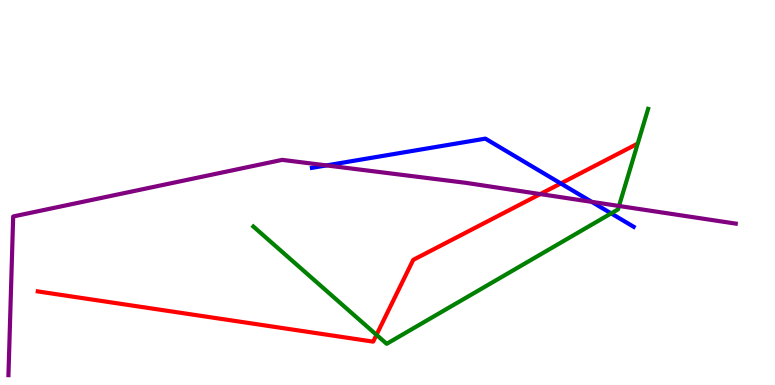[{'lines': ['blue', 'red'], 'intersections': [{'x': 7.24, 'y': 5.23}]}, {'lines': ['green', 'red'], 'intersections': [{'x': 4.86, 'y': 1.3}]}, {'lines': ['purple', 'red'], 'intersections': [{'x': 6.97, 'y': 4.96}]}, {'lines': ['blue', 'green'], 'intersections': [{'x': 7.89, 'y': 4.46}]}, {'lines': ['blue', 'purple'], 'intersections': [{'x': 4.21, 'y': 5.7}, {'x': 7.64, 'y': 4.76}]}, {'lines': ['green', 'purple'], 'intersections': [{'x': 7.99, 'y': 4.65}]}]